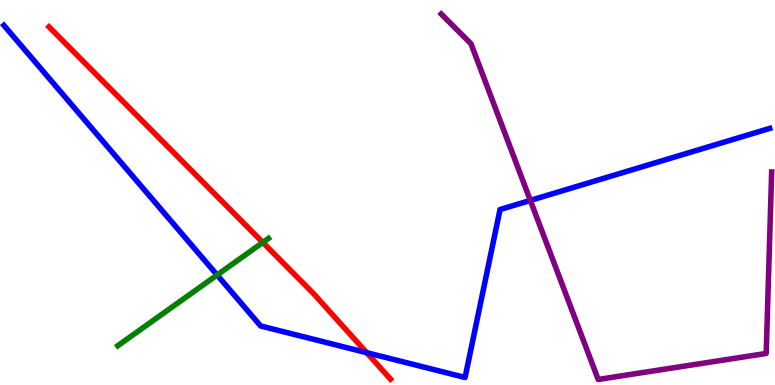[{'lines': ['blue', 'red'], 'intersections': [{'x': 4.73, 'y': 0.839}]}, {'lines': ['green', 'red'], 'intersections': [{'x': 3.39, 'y': 3.7}]}, {'lines': ['purple', 'red'], 'intersections': []}, {'lines': ['blue', 'green'], 'intersections': [{'x': 2.8, 'y': 2.86}]}, {'lines': ['blue', 'purple'], 'intersections': [{'x': 6.84, 'y': 4.79}]}, {'lines': ['green', 'purple'], 'intersections': []}]